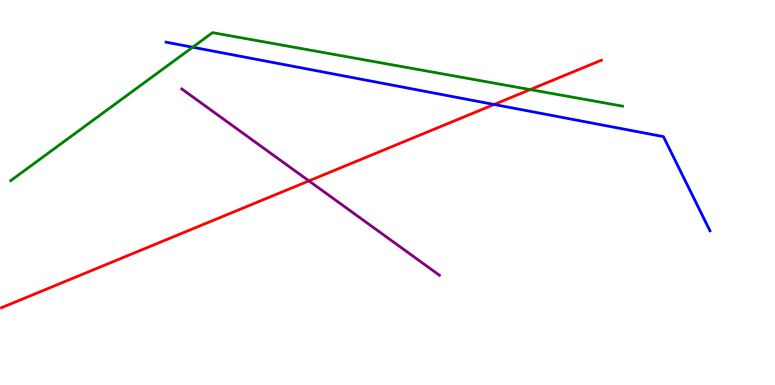[{'lines': ['blue', 'red'], 'intersections': [{'x': 6.38, 'y': 7.29}]}, {'lines': ['green', 'red'], 'intersections': [{'x': 6.84, 'y': 7.67}]}, {'lines': ['purple', 'red'], 'intersections': [{'x': 3.99, 'y': 5.3}]}, {'lines': ['blue', 'green'], 'intersections': [{'x': 2.49, 'y': 8.77}]}, {'lines': ['blue', 'purple'], 'intersections': []}, {'lines': ['green', 'purple'], 'intersections': []}]